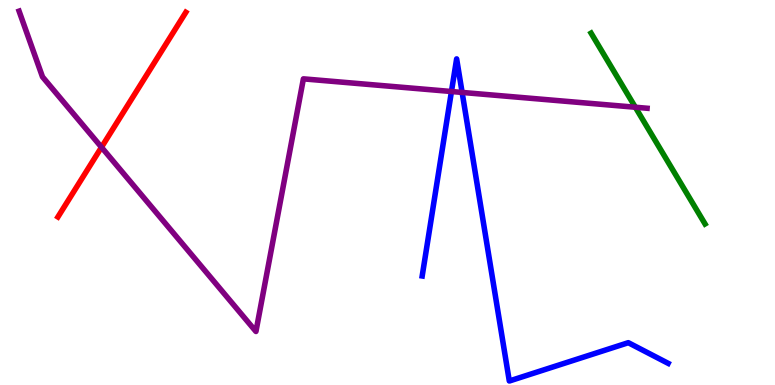[{'lines': ['blue', 'red'], 'intersections': []}, {'lines': ['green', 'red'], 'intersections': []}, {'lines': ['purple', 'red'], 'intersections': [{'x': 1.31, 'y': 6.18}]}, {'lines': ['blue', 'green'], 'intersections': []}, {'lines': ['blue', 'purple'], 'intersections': [{'x': 5.83, 'y': 7.62}, {'x': 5.96, 'y': 7.6}]}, {'lines': ['green', 'purple'], 'intersections': [{'x': 8.2, 'y': 7.21}]}]